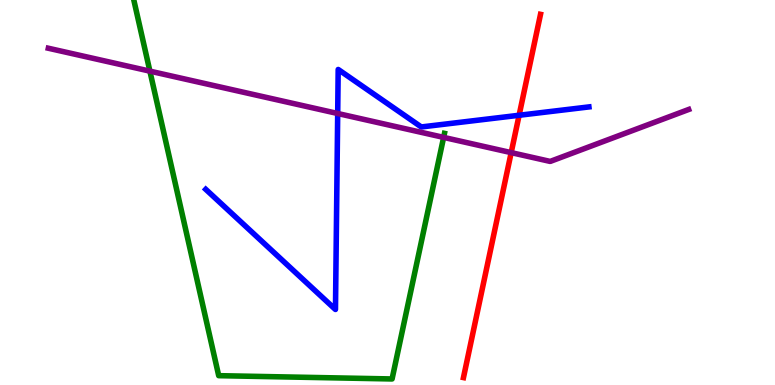[{'lines': ['blue', 'red'], 'intersections': [{'x': 6.7, 'y': 7.01}]}, {'lines': ['green', 'red'], 'intersections': []}, {'lines': ['purple', 'red'], 'intersections': [{'x': 6.6, 'y': 6.04}]}, {'lines': ['blue', 'green'], 'intersections': []}, {'lines': ['blue', 'purple'], 'intersections': [{'x': 4.36, 'y': 7.05}]}, {'lines': ['green', 'purple'], 'intersections': [{'x': 1.93, 'y': 8.15}, {'x': 5.72, 'y': 6.43}]}]